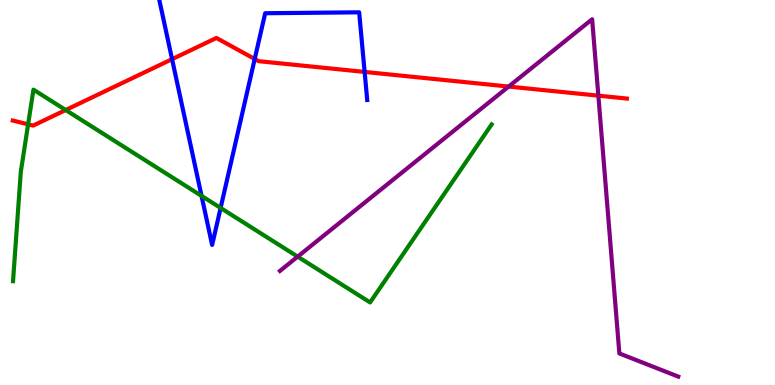[{'lines': ['blue', 'red'], 'intersections': [{'x': 2.22, 'y': 8.46}, {'x': 3.29, 'y': 8.47}, {'x': 4.7, 'y': 8.13}]}, {'lines': ['green', 'red'], 'intersections': [{'x': 0.363, 'y': 6.77}, {'x': 0.848, 'y': 7.14}]}, {'lines': ['purple', 'red'], 'intersections': [{'x': 6.56, 'y': 7.75}, {'x': 7.72, 'y': 7.52}]}, {'lines': ['blue', 'green'], 'intersections': [{'x': 2.6, 'y': 4.91}, {'x': 2.85, 'y': 4.6}]}, {'lines': ['blue', 'purple'], 'intersections': []}, {'lines': ['green', 'purple'], 'intersections': [{'x': 3.84, 'y': 3.33}]}]